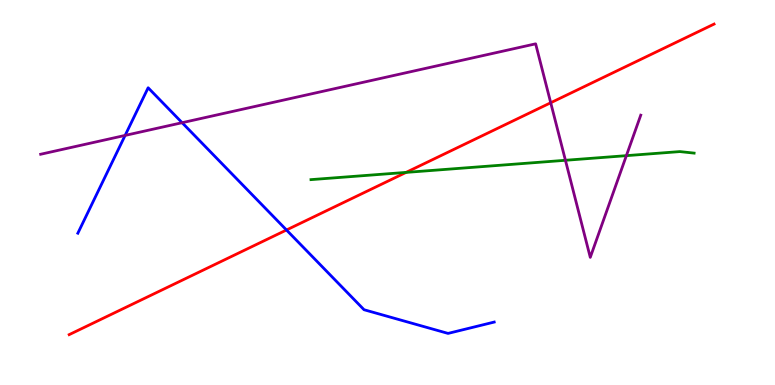[{'lines': ['blue', 'red'], 'intersections': [{'x': 3.7, 'y': 4.03}]}, {'lines': ['green', 'red'], 'intersections': [{'x': 5.24, 'y': 5.52}]}, {'lines': ['purple', 'red'], 'intersections': [{'x': 7.11, 'y': 7.33}]}, {'lines': ['blue', 'green'], 'intersections': []}, {'lines': ['blue', 'purple'], 'intersections': [{'x': 1.61, 'y': 6.48}, {'x': 2.35, 'y': 6.81}]}, {'lines': ['green', 'purple'], 'intersections': [{'x': 7.3, 'y': 5.84}, {'x': 8.08, 'y': 5.96}]}]